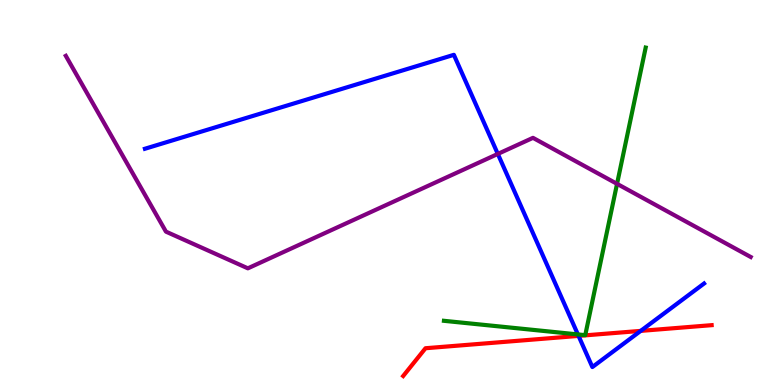[{'lines': ['blue', 'red'], 'intersections': [{'x': 7.47, 'y': 1.28}, {'x': 8.27, 'y': 1.41}]}, {'lines': ['green', 'red'], 'intersections': []}, {'lines': ['purple', 'red'], 'intersections': []}, {'lines': ['blue', 'green'], 'intersections': [{'x': 7.46, 'y': 1.31}]}, {'lines': ['blue', 'purple'], 'intersections': [{'x': 6.42, 'y': 6.0}]}, {'lines': ['green', 'purple'], 'intersections': [{'x': 7.96, 'y': 5.22}]}]